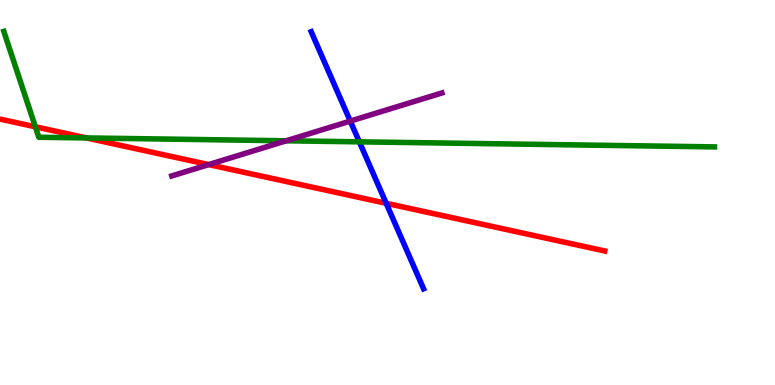[{'lines': ['blue', 'red'], 'intersections': [{'x': 4.98, 'y': 4.72}]}, {'lines': ['green', 'red'], 'intersections': [{'x': 0.456, 'y': 6.71}, {'x': 1.12, 'y': 6.42}]}, {'lines': ['purple', 'red'], 'intersections': [{'x': 2.69, 'y': 5.72}]}, {'lines': ['blue', 'green'], 'intersections': [{'x': 4.64, 'y': 6.32}]}, {'lines': ['blue', 'purple'], 'intersections': [{'x': 4.52, 'y': 6.85}]}, {'lines': ['green', 'purple'], 'intersections': [{'x': 3.69, 'y': 6.34}]}]